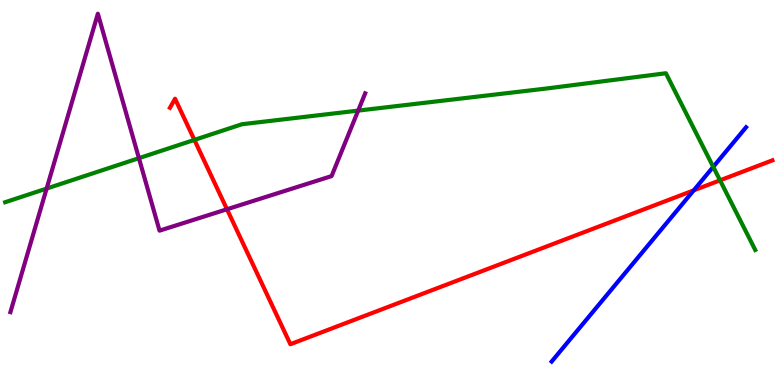[{'lines': ['blue', 'red'], 'intersections': [{'x': 8.95, 'y': 5.06}]}, {'lines': ['green', 'red'], 'intersections': [{'x': 2.51, 'y': 6.37}, {'x': 9.29, 'y': 5.32}]}, {'lines': ['purple', 'red'], 'intersections': [{'x': 2.93, 'y': 4.56}]}, {'lines': ['blue', 'green'], 'intersections': [{'x': 9.2, 'y': 5.67}]}, {'lines': ['blue', 'purple'], 'intersections': []}, {'lines': ['green', 'purple'], 'intersections': [{'x': 0.602, 'y': 5.1}, {'x': 1.79, 'y': 5.89}, {'x': 4.62, 'y': 7.13}]}]